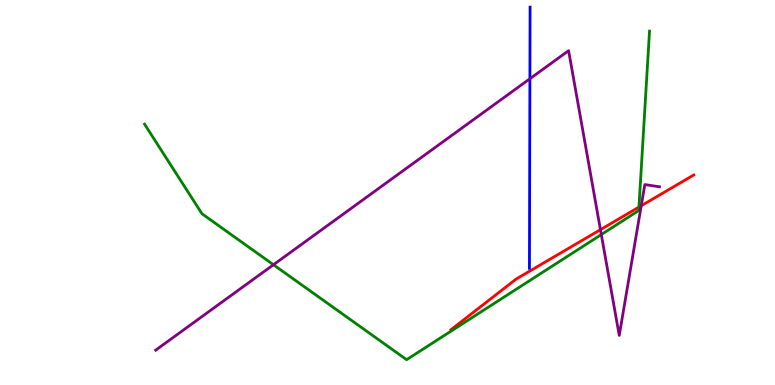[{'lines': ['blue', 'red'], 'intersections': []}, {'lines': ['green', 'red'], 'intersections': [{'x': 8.24, 'y': 4.62}]}, {'lines': ['purple', 'red'], 'intersections': [{'x': 7.75, 'y': 4.03}, {'x': 8.27, 'y': 4.66}]}, {'lines': ['blue', 'green'], 'intersections': []}, {'lines': ['blue', 'purple'], 'intersections': [{'x': 6.84, 'y': 7.95}]}, {'lines': ['green', 'purple'], 'intersections': [{'x': 3.53, 'y': 3.12}, {'x': 7.76, 'y': 3.91}]}]